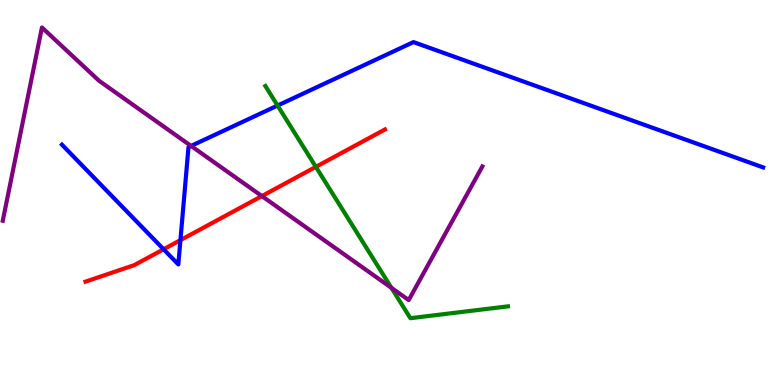[{'lines': ['blue', 'red'], 'intersections': [{'x': 2.11, 'y': 3.53}, {'x': 2.33, 'y': 3.76}]}, {'lines': ['green', 'red'], 'intersections': [{'x': 4.08, 'y': 5.67}]}, {'lines': ['purple', 'red'], 'intersections': [{'x': 3.38, 'y': 4.91}]}, {'lines': ['blue', 'green'], 'intersections': [{'x': 3.58, 'y': 7.26}]}, {'lines': ['blue', 'purple'], 'intersections': [{'x': 2.47, 'y': 6.21}]}, {'lines': ['green', 'purple'], 'intersections': [{'x': 5.05, 'y': 2.52}]}]